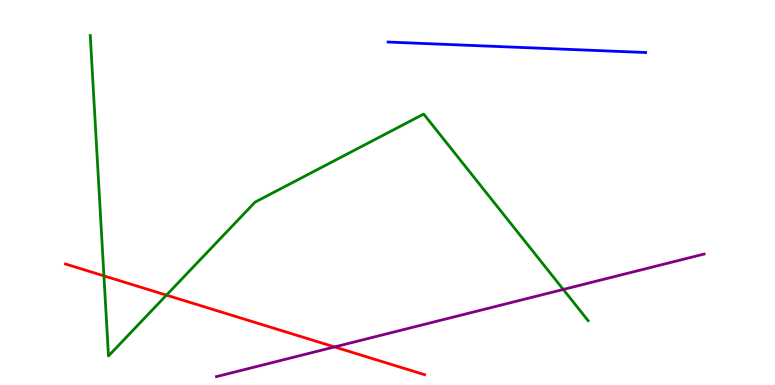[{'lines': ['blue', 'red'], 'intersections': []}, {'lines': ['green', 'red'], 'intersections': [{'x': 1.34, 'y': 2.83}, {'x': 2.15, 'y': 2.33}]}, {'lines': ['purple', 'red'], 'intersections': [{'x': 4.32, 'y': 0.989}]}, {'lines': ['blue', 'green'], 'intersections': []}, {'lines': ['blue', 'purple'], 'intersections': []}, {'lines': ['green', 'purple'], 'intersections': [{'x': 7.27, 'y': 2.48}]}]